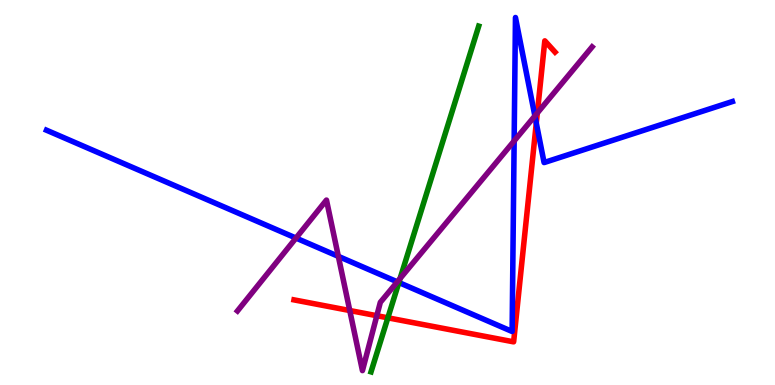[{'lines': ['blue', 'red'], 'intersections': [{'x': 6.92, 'y': 6.8}]}, {'lines': ['green', 'red'], 'intersections': [{'x': 5.0, 'y': 1.75}]}, {'lines': ['purple', 'red'], 'intersections': [{'x': 4.51, 'y': 1.93}, {'x': 4.86, 'y': 1.8}, {'x': 6.93, 'y': 7.07}]}, {'lines': ['blue', 'green'], 'intersections': [{'x': 5.15, 'y': 2.66}]}, {'lines': ['blue', 'purple'], 'intersections': [{'x': 3.82, 'y': 3.82}, {'x': 4.37, 'y': 3.34}, {'x': 5.13, 'y': 2.68}, {'x': 6.63, 'y': 6.34}, {'x': 6.9, 'y': 6.99}]}, {'lines': ['green', 'purple'], 'intersections': [{'x': 5.16, 'y': 2.77}]}]